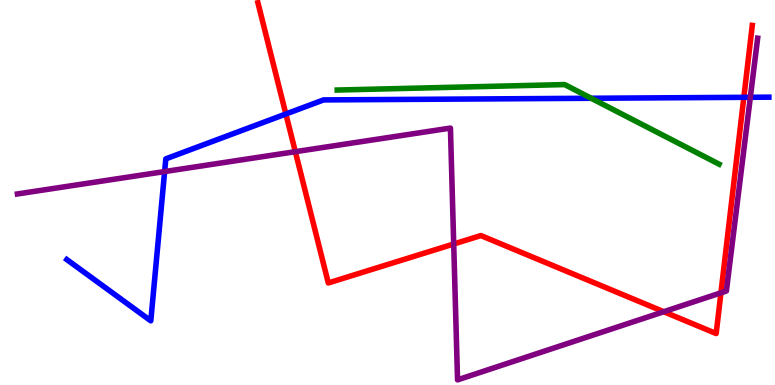[{'lines': ['blue', 'red'], 'intersections': [{'x': 3.69, 'y': 7.04}, {'x': 9.6, 'y': 7.47}]}, {'lines': ['green', 'red'], 'intersections': []}, {'lines': ['purple', 'red'], 'intersections': [{'x': 3.81, 'y': 6.06}, {'x': 5.85, 'y': 3.66}, {'x': 8.56, 'y': 1.9}, {'x': 9.3, 'y': 2.39}]}, {'lines': ['blue', 'green'], 'intersections': [{'x': 7.63, 'y': 7.45}]}, {'lines': ['blue', 'purple'], 'intersections': [{'x': 2.12, 'y': 5.54}, {'x': 9.68, 'y': 7.47}]}, {'lines': ['green', 'purple'], 'intersections': []}]